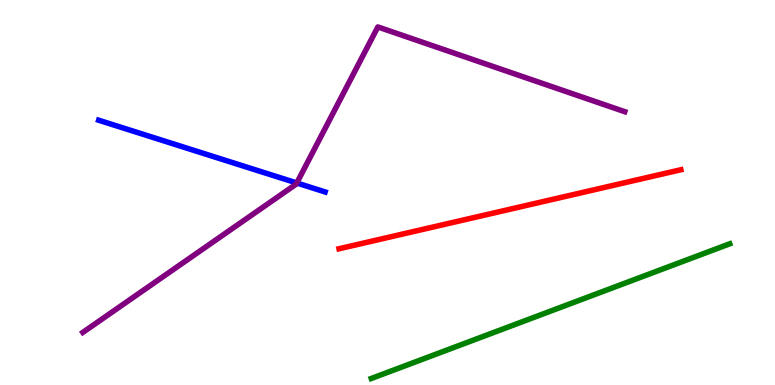[{'lines': ['blue', 'red'], 'intersections': []}, {'lines': ['green', 'red'], 'intersections': []}, {'lines': ['purple', 'red'], 'intersections': []}, {'lines': ['blue', 'green'], 'intersections': []}, {'lines': ['blue', 'purple'], 'intersections': [{'x': 3.83, 'y': 5.25}]}, {'lines': ['green', 'purple'], 'intersections': []}]